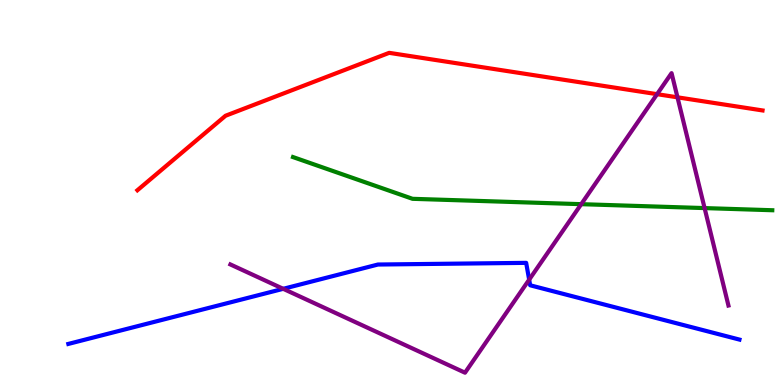[{'lines': ['blue', 'red'], 'intersections': []}, {'lines': ['green', 'red'], 'intersections': []}, {'lines': ['purple', 'red'], 'intersections': [{'x': 8.48, 'y': 7.55}, {'x': 8.74, 'y': 7.47}]}, {'lines': ['blue', 'green'], 'intersections': []}, {'lines': ['blue', 'purple'], 'intersections': [{'x': 3.65, 'y': 2.5}, {'x': 6.83, 'y': 2.74}]}, {'lines': ['green', 'purple'], 'intersections': [{'x': 7.5, 'y': 4.7}, {'x': 9.09, 'y': 4.6}]}]